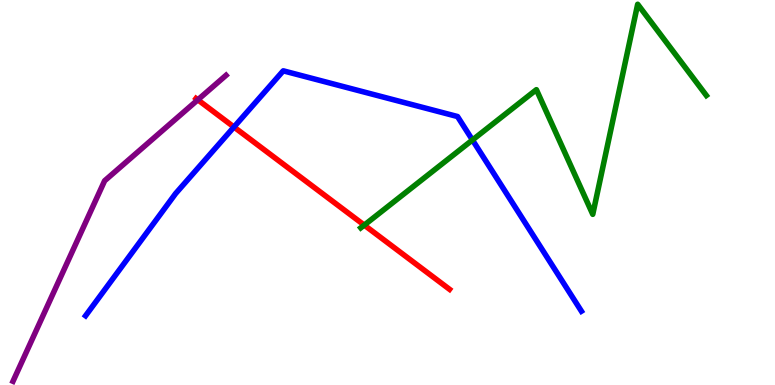[{'lines': ['blue', 'red'], 'intersections': [{'x': 3.02, 'y': 6.7}]}, {'lines': ['green', 'red'], 'intersections': [{'x': 4.7, 'y': 4.15}]}, {'lines': ['purple', 'red'], 'intersections': [{'x': 2.55, 'y': 7.41}]}, {'lines': ['blue', 'green'], 'intersections': [{'x': 6.1, 'y': 6.36}]}, {'lines': ['blue', 'purple'], 'intersections': []}, {'lines': ['green', 'purple'], 'intersections': []}]